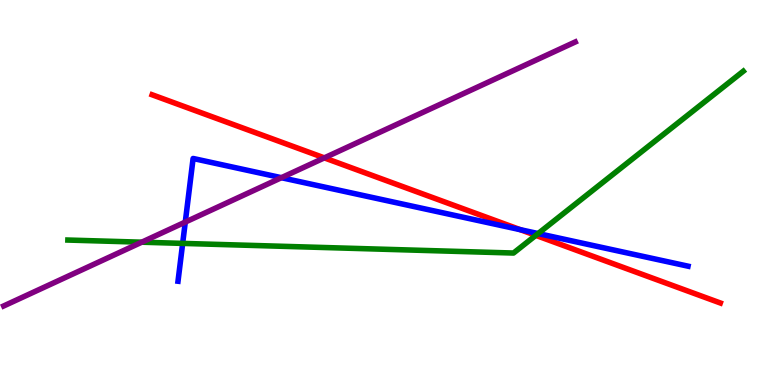[{'lines': ['blue', 'red'], 'intersections': [{'x': 6.71, 'y': 4.03}]}, {'lines': ['green', 'red'], 'intersections': [{'x': 6.91, 'y': 3.89}]}, {'lines': ['purple', 'red'], 'intersections': [{'x': 4.18, 'y': 5.9}]}, {'lines': ['blue', 'green'], 'intersections': [{'x': 2.36, 'y': 3.68}, {'x': 6.94, 'y': 3.93}]}, {'lines': ['blue', 'purple'], 'intersections': [{'x': 2.39, 'y': 4.23}, {'x': 3.63, 'y': 5.38}]}, {'lines': ['green', 'purple'], 'intersections': [{'x': 1.83, 'y': 3.71}]}]